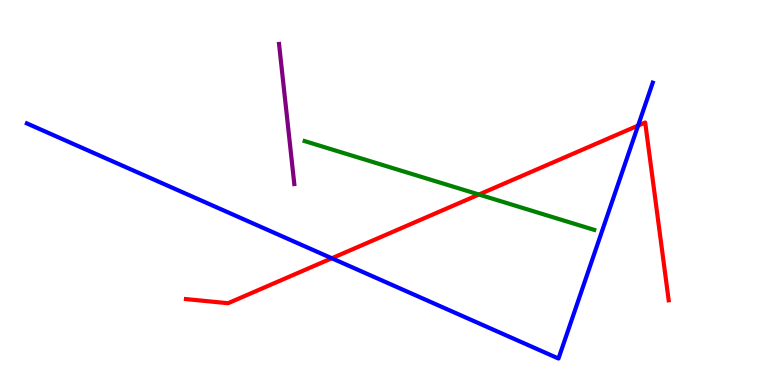[{'lines': ['blue', 'red'], 'intersections': [{'x': 4.28, 'y': 3.29}, {'x': 8.23, 'y': 6.74}]}, {'lines': ['green', 'red'], 'intersections': [{'x': 6.18, 'y': 4.95}]}, {'lines': ['purple', 'red'], 'intersections': []}, {'lines': ['blue', 'green'], 'intersections': []}, {'lines': ['blue', 'purple'], 'intersections': []}, {'lines': ['green', 'purple'], 'intersections': []}]